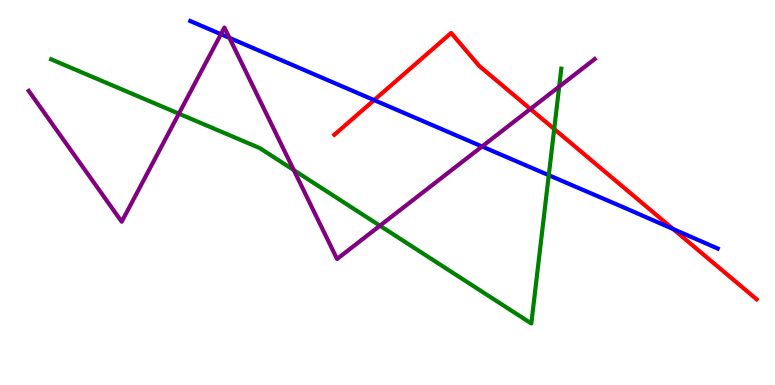[{'lines': ['blue', 'red'], 'intersections': [{'x': 4.83, 'y': 7.4}, {'x': 8.68, 'y': 4.05}]}, {'lines': ['green', 'red'], 'intersections': [{'x': 7.15, 'y': 6.65}]}, {'lines': ['purple', 'red'], 'intersections': [{'x': 6.84, 'y': 7.17}]}, {'lines': ['blue', 'green'], 'intersections': [{'x': 7.08, 'y': 5.45}]}, {'lines': ['blue', 'purple'], 'intersections': [{'x': 2.85, 'y': 9.11}, {'x': 2.96, 'y': 9.02}, {'x': 6.22, 'y': 6.2}]}, {'lines': ['green', 'purple'], 'intersections': [{'x': 2.31, 'y': 7.05}, {'x': 3.79, 'y': 5.58}, {'x': 4.9, 'y': 4.14}, {'x': 7.22, 'y': 7.75}]}]